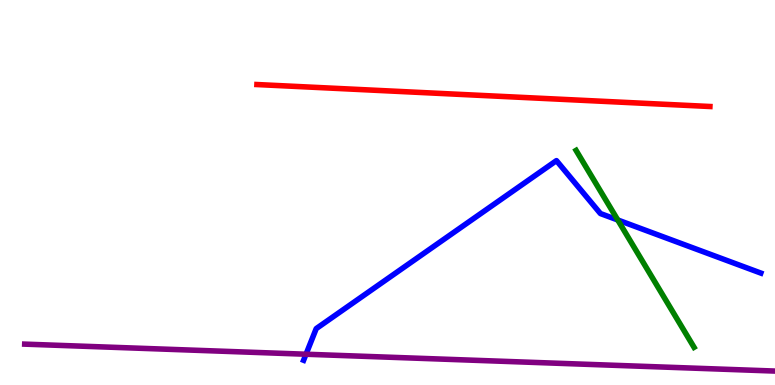[{'lines': ['blue', 'red'], 'intersections': []}, {'lines': ['green', 'red'], 'intersections': []}, {'lines': ['purple', 'red'], 'intersections': []}, {'lines': ['blue', 'green'], 'intersections': [{'x': 7.97, 'y': 4.29}]}, {'lines': ['blue', 'purple'], 'intersections': [{'x': 3.95, 'y': 0.799}]}, {'lines': ['green', 'purple'], 'intersections': []}]